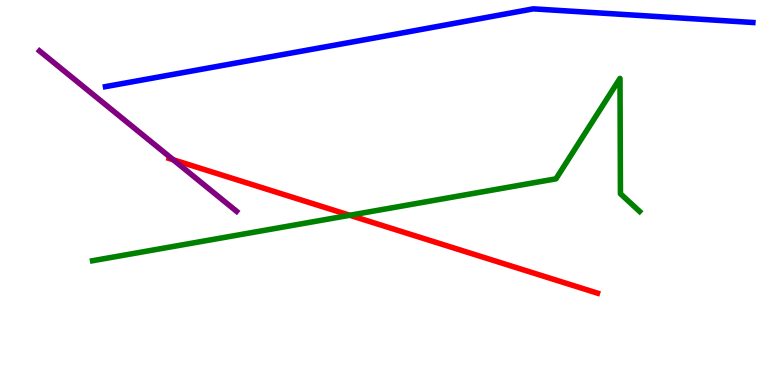[{'lines': ['blue', 'red'], 'intersections': []}, {'lines': ['green', 'red'], 'intersections': [{'x': 4.51, 'y': 4.41}]}, {'lines': ['purple', 'red'], 'intersections': [{'x': 2.24, 'y': 5.85}]}, {'lines': ['blue', 'green'], 'intersections': []}, {'lines': ['blue', 'purple'], 'intersections': []}, {'lines': ['green', 'purple'], 'intersections': []}]